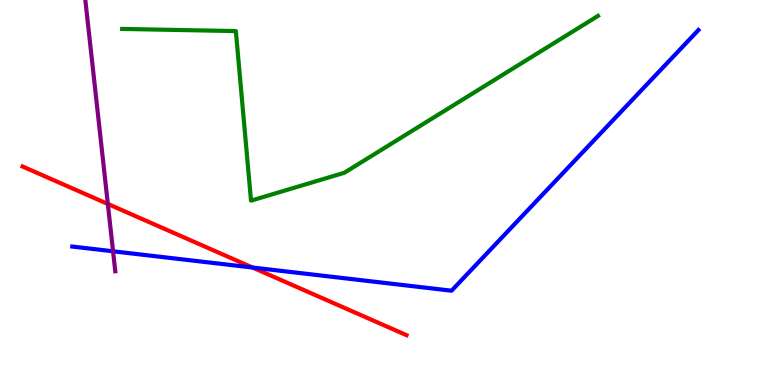[{'lines': ['blue', 'red'], 'intersections': [{'x': 3.26, 'y': 3.05}]}, {'lines': ['green', 'red'], 'intersections': []}, {'lines': ['purple', 'red'], 'intersections': [{'x': 1.39, 'y': 4.7}]}, {'lines': ['blue', 'green'], 'intersections': []}, {'lines': ['blue', 'purple'], 'intersections': [{'x': 1.46, 'y': 3.47}]}, {'lines': ['green', 'purple'], 'intersections': []}]